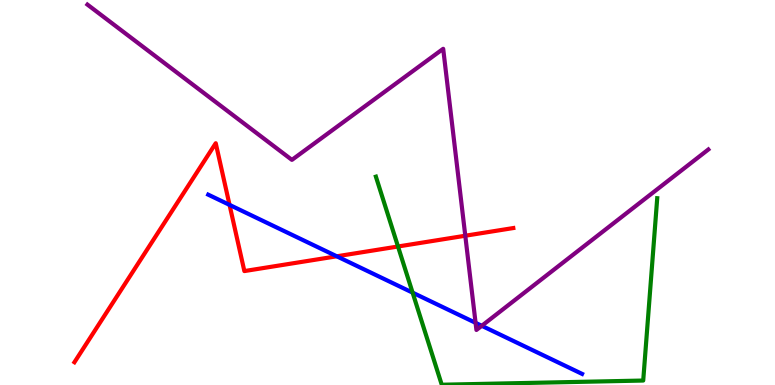[{'lines': ['blue', 'red'], 'intersections': [{'x': 2.96, 'y': 4.68}, {'x': 4.35, 'y': 3.34}]}, {'lines': ['green', 'red'], 'intersections': [{'x': 5.14, 'y': 3.6}]}, {'lines': ['purple', 'red'], 'intersections': [{'x': 6.0, 'y': 3.88}]}, {'lines': ['blue', 'green'], 'intersections': [{'x': 5.32, 'y': 2.4}]}, {'lines': ['blue', 'purple'], 'intersections': [{'x': 6.14, 'y': 1.61}, {'x': 6.22, 'y': 1.54}]}, {'lines': ['green', 'purple'], 'intersections': []}]